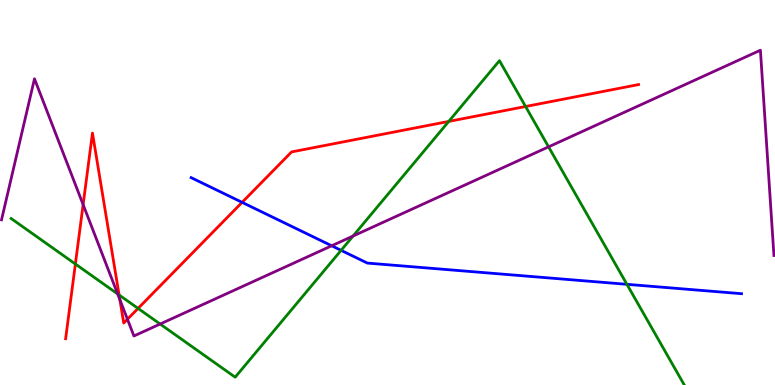[{'lines': ['blue', 'red'], 'intersections': [{'x': 3.12, 'y': 4.74}]}, {'lines': ['green', 'red'], 'intersections': [{'x': 0.973, 'y': 3.14}, {'x': 1.54, 'y': 2.34}, {'x': 1.78, 'y': 1.99}, {'x': 5.79, 'y': 6.85}, {'x': 6.78, 'y': 7.23}]}, {'lines': ['purple', 'red'], 'intersections': [{'x': 1.07, 'y': 4.69}, {'x': 1.55, 'y': 2.22}, {'x': 1.64, 'y': 1.71}]}, {'lines': ['blue', 'green'], 'intersections': [{'x': 4.4, 'y': 3.5}, {'x': 8.09, 'y': 2.62}]}, {'lines': ['blue', 'purple'], 'intersections': [{'x': 4.28, 'y': 3.62}]}, {'lines': ['green', 'purple'], 'intersections': [{'x': 1.52, 'y': 2.36}, {'x': 2.07, 'y': 1.58}, {'x': 4.56, 'y': 3.87}, {'x': 7.08, 'y': 6.19}]}]